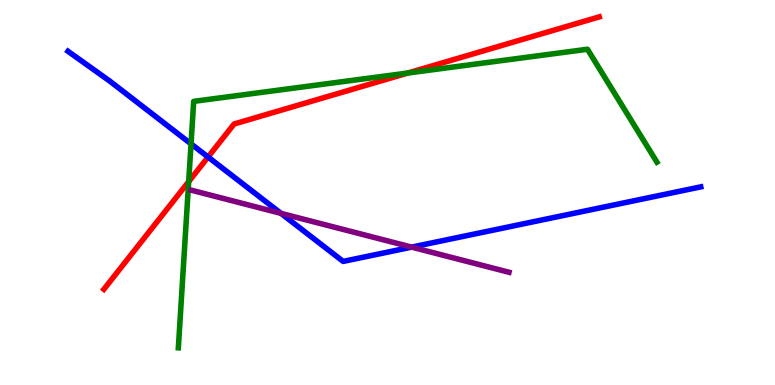[{'lines': ['blue', 'red'], 'intersections': [{'x': 2.68, 'y': 5.92}]}, {'lines': ['green', 'red'], 'intersections': [{'x': 2.43, 'y': 5.28}, {'x': 5.26, 'y': 8.1}]}, {'lines': ['purple', 'red'], 'intersections': []}, {'lines': ['blue', 'green'], 'intersections': [{'x': 2.47, 'y': 6.26}]}, {'lines': ['blue', 'purple'], 'intersections': [{'x': 3.63, 'y': 4.46}, {'x': 5.31, 'y': 3.58}]}, {'lines': ['green', 'purple'], 'intersections': []}]